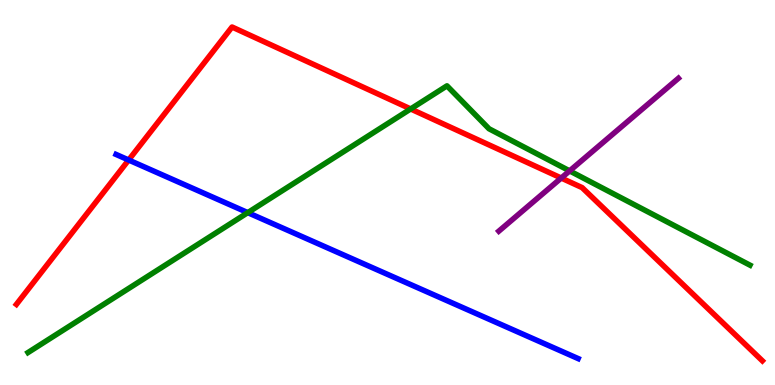[{'lines': ['blue', 'red'], 'intersections': [{'x': 1.66, 'y': 5.84}]}, {'lines': ['green', 'red'], 'intersections': [{'x': 5.3, 'y': 7.17}]}, {'lines': ['purple', 'red'], 'intersections': [{'x': 7.24, 'y': 5.38}]}, {'lines': ['blue', 'green'], 'intersections': [{'x': 3.2, 'y': 4.48}]}, {'lines': ['blue', 'purple'], 'intersections': []}, {'lines': ['green', 'purple'], 'intersections': [{'x': 7.35, 'y': 5.56}]}]